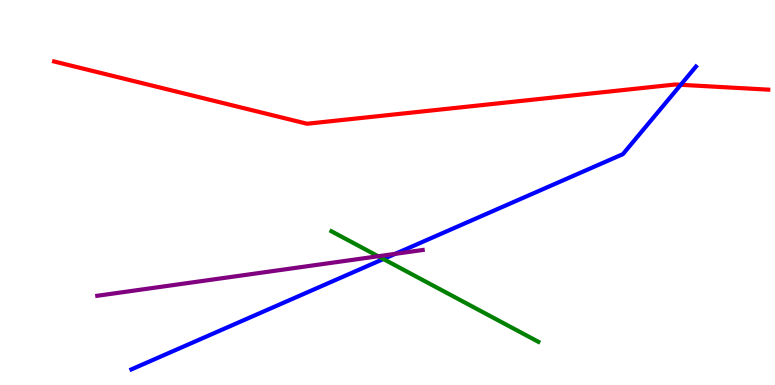[{'lines': ['blue', 'red'], 'intersections': [{'x': 8.78, 'y': 7.8}]}, {'lines': ['green', 'red'], 'intersections': []}, {'lines': ['purple', 'red'], 'intersections': []}, {'lines': ['blue', 'green'], 'intersections': [{'x': 4.95, 'y': 3.27}]}, {'lines': ['blue', 'purple'], 'intersections': [{'x': 5.1, 'y': 3.41}]}, {'lines': ['green', 'purple'], 'intersections': [{'x': 4.88, 'y': 3.34}]}]